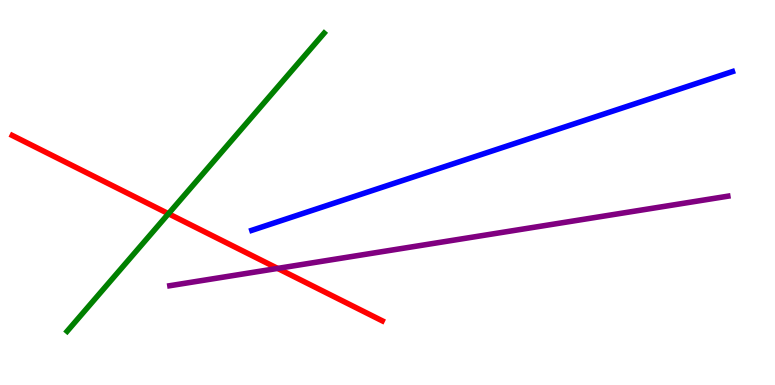[{'lines': ['blue', 'red'], 'intersections': []}, {'lines': ['green', 'red'], 'intersections': [{'x': 2.17, 'y': 4.45}]}, {'lines': ['purple', 'red'], 'intersections': [{'x': 3.58, 'y': 3.03}]}, {'lines': ['blue', 'green'], 'intersections': []}, {'lines': ['blue', 'purple'], 'intersections': []}, {'lines': ['green', 'purple'], 'intersections': []}]